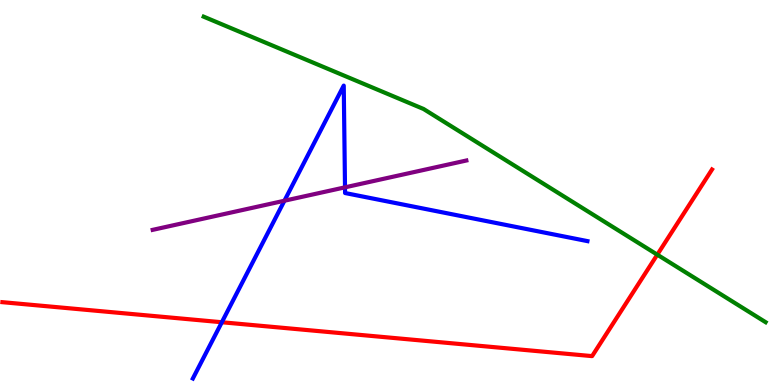[{'lines': ['blue', 'red'], 'intersections': [{'x': 2.86, 'y': 1.63}]}, {'lines': ['green', 'red'], 'intersections': [{'x': 8.48, 'y': 3.39}]}, {'lines': ['purple', 'red'], 'intersections': []}, {'lines': ['blue', 'green'], 'intersections': []}, {'lines': ['blue', 'purple'], 'intersections': [{'x': 3.67, 'y': 4.79}, {'x': 4.45, 'y': 5.13}]}, {'lines': ['green', 'purple'], 'intersections': []}]